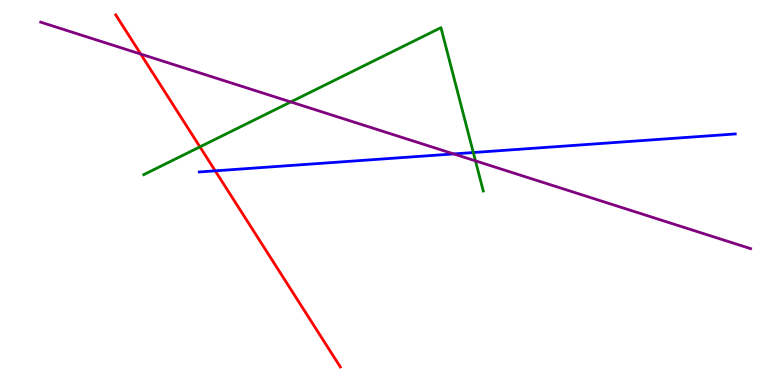[{'lines': ['blue', 'red'], 'intersections': [{'x': 2.78, 'y': 5.56}]}, {'lines': ['green', 'red'], 'intersections': [{'x': 2.58, 'y': 6.19}]}, {'lines': ['purple', 'red'], 'intersections': [{'x': 1.82, 'y': 8.6}]}, {'lines': ['blue', 'green'], 'intersections': [{'x': 6.11, 'y': 6.04}]}, {'lines': ['blue', 'purple'], 'intersections': [{'x': 5.85, 'y': 6.0}]}, {'lines': ['green', 'purple'], 'intersections': [{'x': 3.75, 'y': 7.35}, {'x': 6.13, 'y': 5.82}]}]